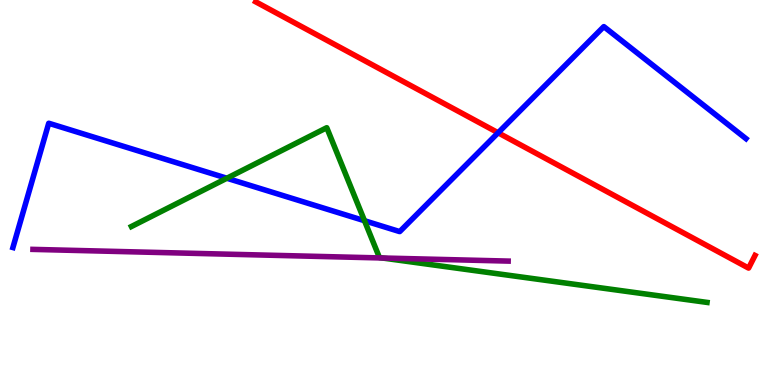[{'lines': ['blue', 'red'], 'intersections': [{'x': 6.43, 'y': 6.55}]}, {'lines': ['green', 'red'], 'intersections': []}, {'lines': ['purple', 'red'], 'intersections': []}, {'lines': ['blue', 'green'], 'intersections': [{'x': 2.93, 'y': 5.37}, {'x': 4.7, 'y': 4.27}]}, {'lines': ['blue', 'purple'], 'intersections': []}, {'lines': ['green', 'purple'], 'intersections': [{'x': 4.93, 'y': 3.3}]}]